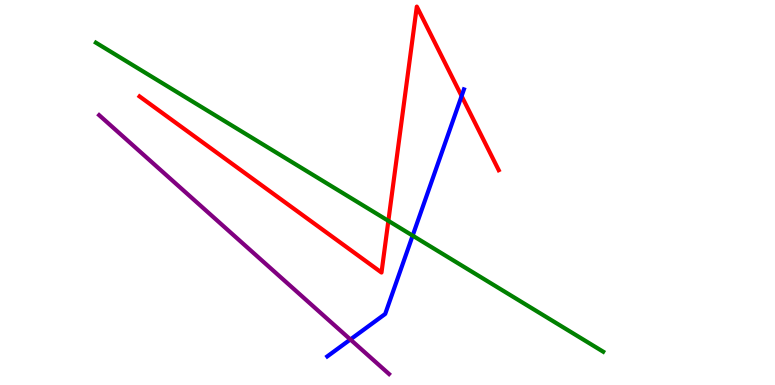[{'lines': ['blue', 'red'], 'intersections': [{'x': 5.96, 'y': 7.51}]}, {'lines': ['green', 'red'], 'intersections': [{'x': 5.01, 'y': 4.26}]}, {'lines': ['purple', 'red'], 'intersections': []}, {'lines': ['blue', 'green'], 'intersections': [{'x': 5.32, 'y': 3.88}]}, {'lines': ['blue', 'purple'], 'intersections': [{'x': 4.52, 'y': 1.18}]}, {'lines': ['green', 'purple'], 'intersections': []}]